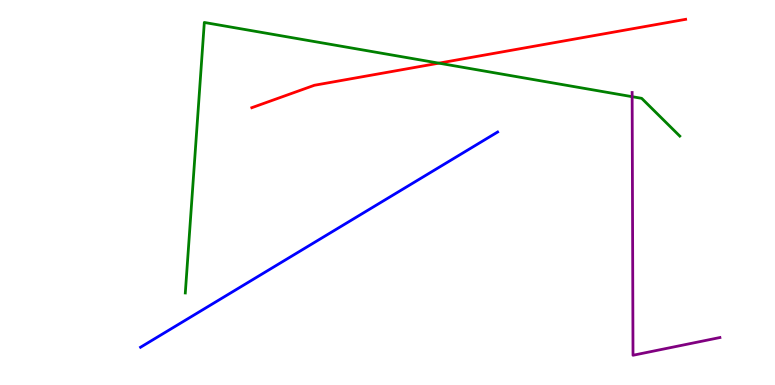[{'lines': ['blue', 'red'], 'intersections': []}, {'lines': ['green', 'red'], 'intersections': [{'x': 5.66, 'y': 8.36}]}, {'lines': ['purple', 'red'], 'intersections': []}, {'lines': ['blue', 'green'], 'intersections': []}, {'lines': ['blue', 'purple'], 'intersections': []}, {'lines': ['green', 'purple'], 'intersections': [{'x': 8.16, 'y': 7.49}]}]